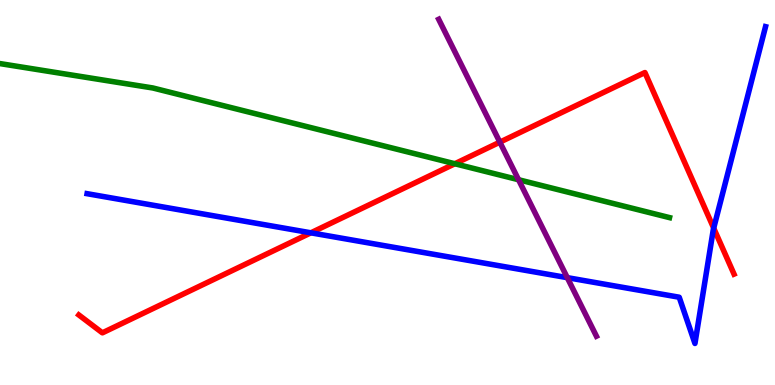[{'lines': ['blue', 'red'], 'intersections': [{'x': 4.01, 'y': 3.95}, {'x': 9.21, 'y': 4.07}]}, {'lines': ['green', 'red'], 'intersections': [{'x': 5.87, 'y': 5.75}]}, {'lines': ['purple', 'red'], 'intersections': [{'x': 6.45, 'y': 6.31}]}, {'lines': ['blue', 'green'], 'intersections': []}, {'lines': ['blue', 'purple'], 'intersections': [{'x': 7.32, 'y': 2.79}]}, {'lines': ['green', 'purple'], 'intersections': [{'x': 6.69, 'y': 5.33}]}]